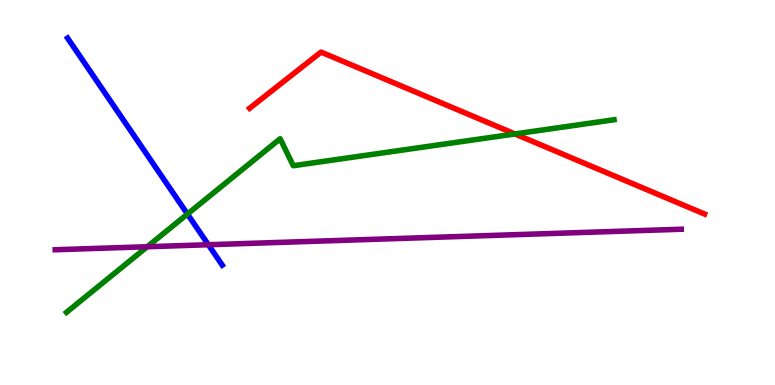[{'lines': ['blue', 'red'], 'intersections': []}, {'lines': ['green', 'red'], 'intersections': [{'x': 6.64, 'y': 6.52}]}, {'lines': ['purple', 'red'], 'intersections': []}, {'lines': ['blue', 'green'], 'intersections': [{'x': 2.42, 'y': 4.44}]}, {'lines': ['blue', 'purple'], 'intersections': [{'x': 2.69, 'y': 3.64}]}, {'lines': ['green', 'purple'], 'intersections': [{'x': 1.9, 'y': 3.59}]}]